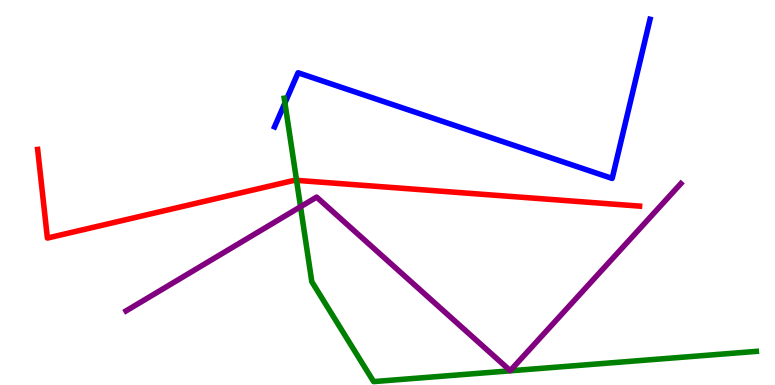[{'lines': ['blue', 'red'], 'intersections': []}, {'lines': ['green', 'red'], 'intersections': [{'x': 3.83, 'y': 5.32}]}, {'lines': ['purple', 'red'], 'intersections': []}, {'lines': ['blue', 'green'], 'intersections': [{'x': 3.68, 'y': 7.33}]}, {'lines': ['blue', 'purple'], 'intersections': []}, {'lines': ['green', 'purple'], 'intersections': [{'x': 3.88, 'y': 4.63}]}]